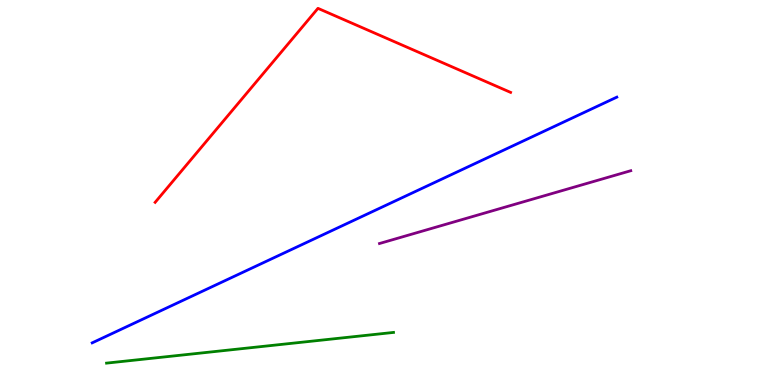[{'lines': ['blue', 'red'], 'intersections': []}, {'lines': ['green', 'red'], 'intersections': []}, {'lines': ['purple', 'red'], 'intersections': []}, {'lines': ['blue', 'green'], 'intersections': []}, {'lines': ['blue', 'purple'], 'intersections': []}, {'lines': ['green', 'purple'], 'intersections': []}]